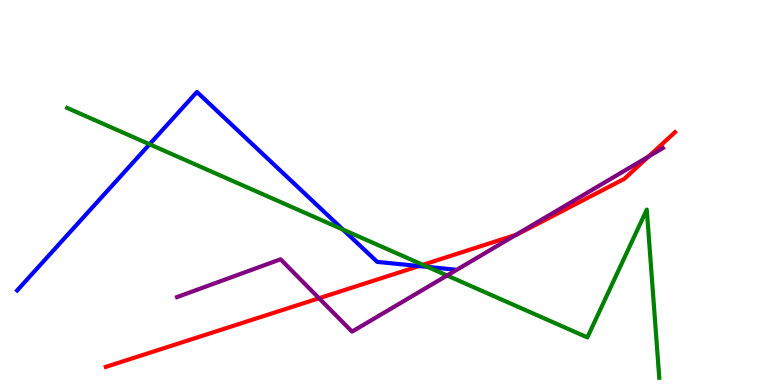[{'lines': ['blue', 'red'], 'intersections': [{'x': 5.41, 'y': 3.09}]}, {'lines': ['green', 'red'], 'intersections': [{'x': 5.46, 'y': 3.12}]}, {'lines': ['purple', 'red'], 'intersections': [{'x': 4.12, 'y': 2.25}, {'x': 6.66, 'y': 3.9}, {'x': 8.37, 'y': 5.94}]}, {'lines': ['blue', 'green'], 'intersections': [{'x': 1.93, 'y': 6.25}, {'x': 4.43, 'y': 4.04}, {'x': 5.52, 'y': 3.07}]}, {'lines': ['blue', 'purple'], 'intersections': []}, {'lines': ['green', 'purple'], 'intersections': [{'x': 5.77, 'y': 2.84}]}]